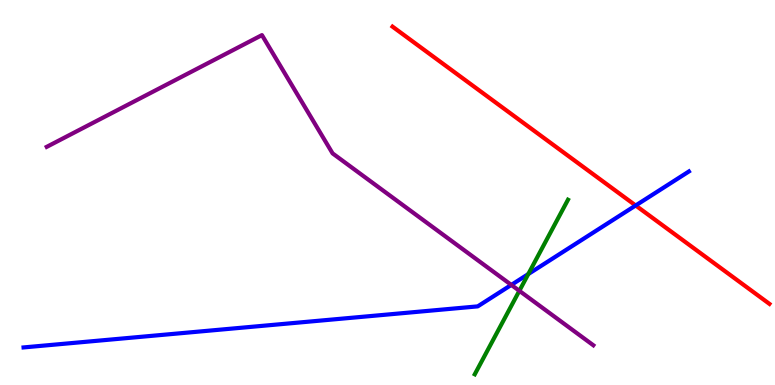[{'lines': ['blue', 'red'], 'intersections': [{'x': 8.2, 'y': 4.66}]}, {'lines': ['green', 'red'], 'intersections': []}, {'lines': ['purple', 'red'], 'intersections': []}, {'lines': ['blue', 'green'], 'intersections': [{'x': 6.82, 'y': 2.88}]}, {'lines': ['blue', 'purple'], 'intersections': [{'x': 6.6, 'y': 2.6}]}, {'lines': ['green', 'purple'], 'intersections': [{'x': 6.7, 'y': 2.45}]}]